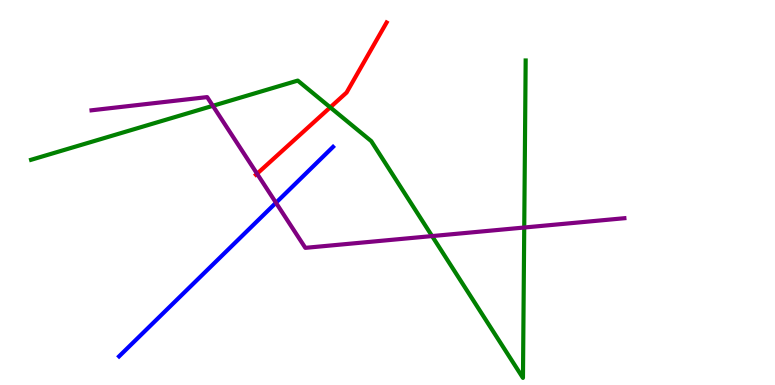[{'lines': ['blue', 'red'], 'intersections': []}, {'lines': ['green', 'red'], 'intersections': [{'x': 4.26, 'y': 7.21}]}, {'lines': ['purple', 'red'], 'intersections': [{'x': 3.32, 'y': 5.49}]}, {'lines': ['blue', 'green'], 'intersections': []}, {'lines': ['blue', 'purple'], 'intersections': [{'x': 3.56, 'y': 4.73}]}, {'lines': ['green', 'purple'], 'intersections': [{'x': 2.75, 'y': 7.25}, {'x': 5.58, 'y': 3.87}, {'x': 6.76, 'y': 4.09}]}]